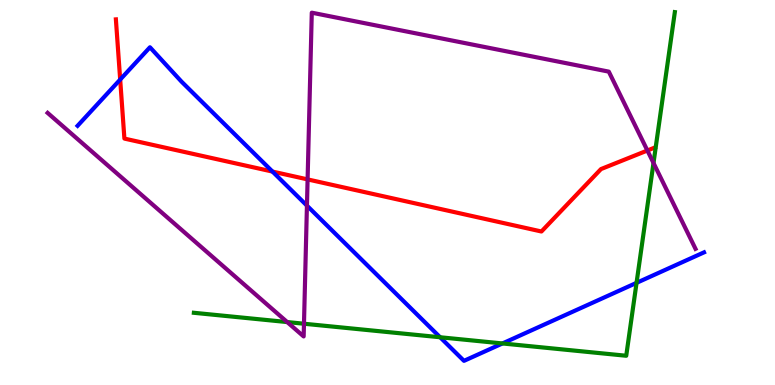[{'lines': ['blue', 'red'], 'intersections': [{'x': 1.55, 'y': 7.93}, {'x': 3.52, 'y': 5.54}]}, {'lines': ['green', 'red'], 'intersections': []}, {'lines': ['purple', 'red'], 'intersections': [{'x': 3.97, 'y': 5.34}, {'x': 8.35, 'y': 6.09}]}, {'lines': ['blue', 'green'], 'intersections': [{'x': 5.68, 'y': 1.24}, {'x': 6.48, 'y': 1.08}, {'x': 8.21, 'y': 2.65}]}, {'lines': ['blue', 'purple'], 'intersections': [{'x': 3.96, 'y': 4.66}]}, {'lines': ['green', 'purple'], 'intersections': [{'x': 3.71, 'y': 1.63}, {'x': 3.92, 'y': 1.59}, {'x': 8.43, 'y': 5.77}]}]